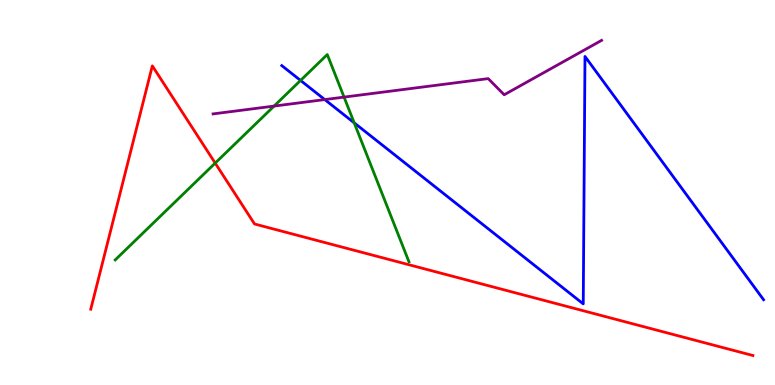[{'lines': ['blue', 'red'], 'intersections': []}, {'lines': ['green', 'red'], 'intersections': [{'x': 2.78, 'y': 5.76}]}, {'lines': ['purple', 'red'], 'intersections': []}, {'lines': ['blue', 'green'], 'intersections': [{'x': 3.88, 'y': 7.91}, {'x': 4.57, 'y': 6.81}]}, {'lines': ['blue', 'purple'], 'intersections': [{'x': 4.19, 'y': 7.41}]}, {'lines': ['green', 'purple'], 'intersections': [{'x': 3.54, 'y': 7.24}, {'x': 4.44, 'y': 7.48}]}]